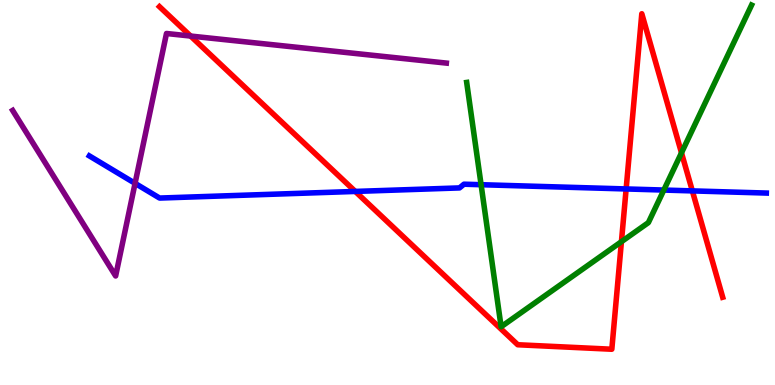[{'lines': ['blue', 'red'], 'intersections': [{'x': 4.58, 'y': 5.03}, {'x': 8.08, 'y': 5.09}, {'x': 8.93, 'y': 5.04}]}, {'lines': ['green', 'red'], 'intersections': [{'x': 8.02, 'y': 3.72}, {'x': 8.79, 'y': 6.03}]}, {'lines': ['purple', 'red'], 'intersections': [{'x': 2.46, 'y': 9.06}]}, {'lines': ['blue', 'green'], 'intersections': [{'x': 6.21, 'y': 5.2}, {'x': 8.57, 'y': 5.06}]}, {'lines': ['blue', 'purple'], 'intersections': [{'x': 1.74, 'y': 5.24}]}, {'lines': ['green', 'purple'], 'intersections': []}]